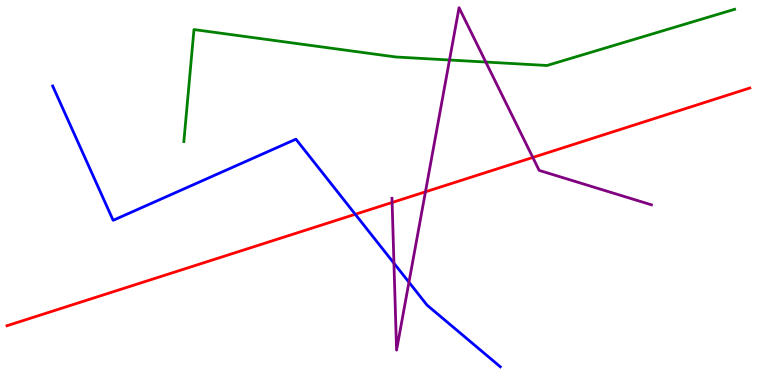[{'lines': ['blue', 'red'], 'intersections': [{'x': 4.58, 'y': 4.43}]}, {'lines': ['green', 'red'], 'intersections': []}, {'lines': ['purple', 'red'], 'intersections': [{'x': 5.06, 'y': 4.74}, {'x': 5.49, 'y': 5.02}, {'x': 6.87, 'y': 5.91}]}, {'lines': ['blue', 'green'], 'intersections': []}, {'lines': ['blue', 'purple'], 'intersections': [{'x': 5.08, 'y': 3.16}, {'x': 5.28, 'y': 2.67}]}, {'lines': ['green', 'purple'], 'intersections': [{'x': 5.8, 'y': 8.44}, {'x': 6.27, 'y': 8.39}]}]